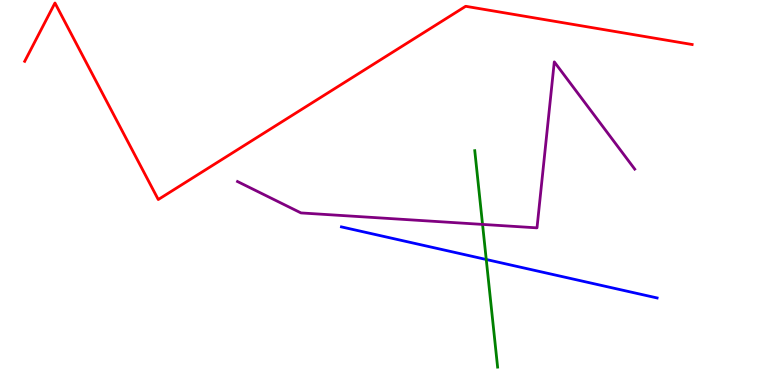[{'lines': ['blue', 'red'], 'intersections': []}, {'lines': ['green', 'red'], 'intersections': []}, {'lines': ['purple', 'red'], 'intersections': []}, {'lines': ['blue', 'green'], 'intersections': [{'x': 6.27, 'y': 3.26}]}, {'lines': ['blue', 'purple'], 'intersections': []}, {'lines': ['green', 'purple'], 'intersections': [{'x': 6.23, 'y': 4.17}]}]